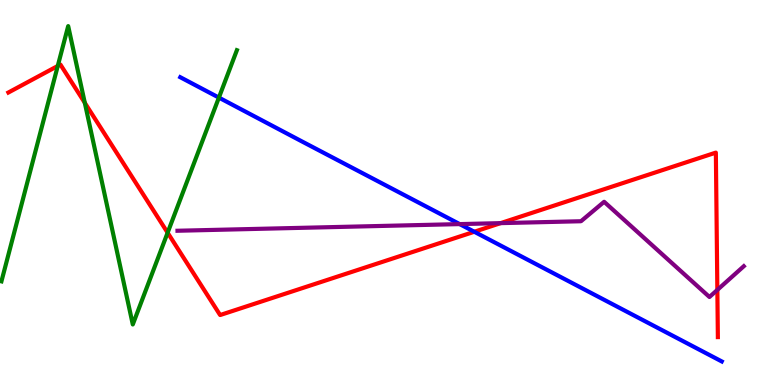[{'lines': ['blue', 'red'], 'intersections': [{'x': 6.12, 'y': 3.98}]}, {'lines': ['green', 'red'], 'intersections': [{'x': 0.745, 'y': 8.29}, {'x': 1.09, 'y': 7.33}, {'x': 2.16, 'y': 3.96}]}, {'lines': ['purple', 'red'], 'intersections': [{'x': 6.46, 'y': 4.2}, {'x': 9.26, 'y': 2.47}]}, {'lines': ['blue', 'green'], 'intersections': [{'x': 2.82, 'y': 7.46}]}, {'lines': ['blue', 'purple'], 'intersections': [{'x': 5.93, 'y': 4.18}]}, {'lines': ['green', 'purple'], 'intersections': []}]